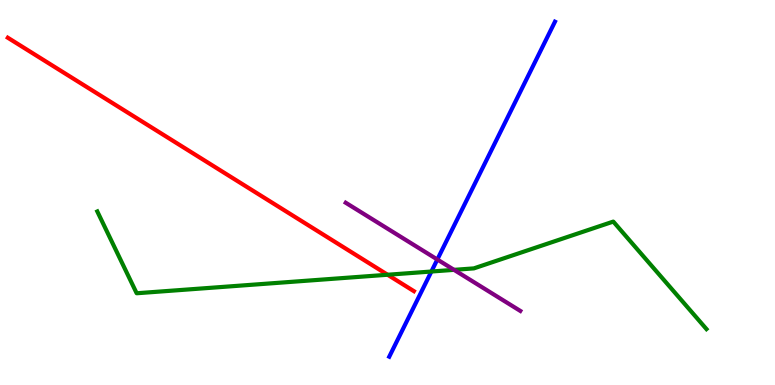[{'lines': ['blue', 'red'], 'intersections': []}, {'lines': ['green', 'red'], 'intersections': [{'x': 5.0, 'y': 2.86}]}, {'lines': ['purple', 'red'], 'intersections': []}, {'lines': ['blue', 'green'], 'intersections': [{'x': 5.57, 'y': 2.95}]}, {'lines': ['blue', 'purple'], 'intersections': [{'x': 5.64, 'y': 3.26}]}, {'lines': ['green', 'purple'], 'intersections': [{'x': 5.86, 'y': 2.99}]}]